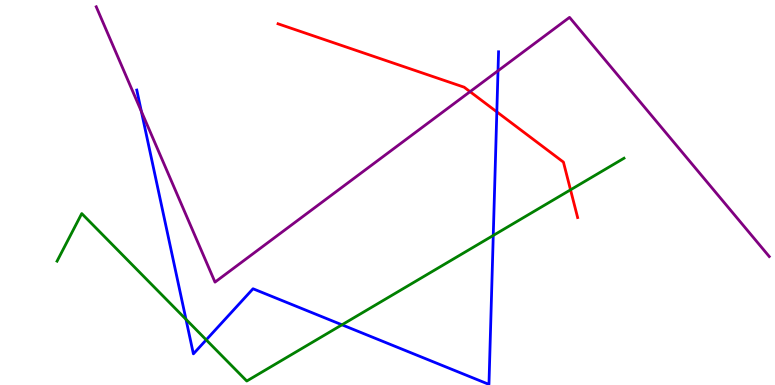[{'lines': ['blue', 'red'], 'intersections': [{'x': 6.41, 'y': 7.09}]}, {'lines': ['green', 'red'], 'intersections': [{'x': 7.36, 'y': 5.07}]}, {'lines': ['purple', 'red'], 'intersections': [{'x': 6.07, 'y': 7.62}]}, {'lines': ['blue', 'green'], 'intersections': [{'x': 2.4, 'y': 1.71}, {'x': 2.66, 'y': 1.17}, {'x': 4.41, 'y': 1.56}, {'x': 6.36, 'y': 3.88}]}, {'lines': ['blue', 'purple'], 'intersections': [{'x': 1.82, 'y': 7.11}, {'x': 6.43, 'y': 8.16}]}, {'lines': ['green', 'purple'], 'intersections': []}]